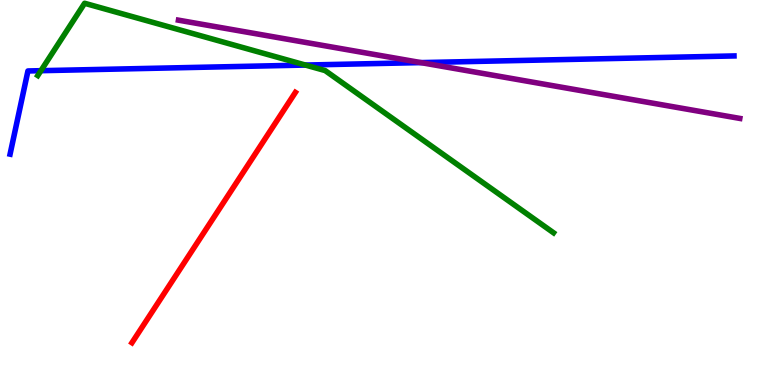[{'lines': ['blue', 'red'], 'intersections': []}, {'lines': ['green', 'red'], 'intersections': []}, {'lines': ['purple', 'red'], 'intersections': []}, {'lines': ['blue', 'green'], 'intersections': [{'x': 0.528, 'y': 8.16}, {'x': 3.94, 'y': 8.31}]}, {'lines': ['blue', 'purple'], 'intersections': [{'x': 5.43, 'y': 8.37}]}, {'lines': ['green', 'purple'], 'intersections': []}]